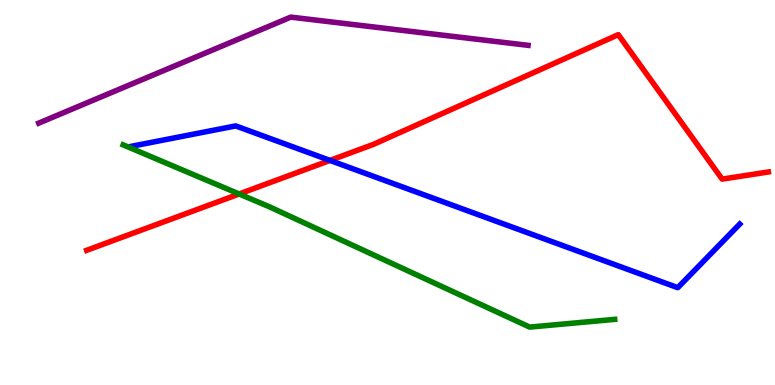[{'lines': ['blue', 'red'], 'intersections': [{'x': 4.26, 'y': 5.83}]}, {'lines': ['green', 'red'], 'intersections': [{'x': 3.09, 'y': 4.96}]}, {'lines': ['purple', 'red'], 'intersections': []}, {'lines': ['blue', 'green'], 'intersections': []}, {'lines': ['blue', 'purple'], 'intersections': []}, {'lines': ['green', 'purple'], 'intersections': []}]